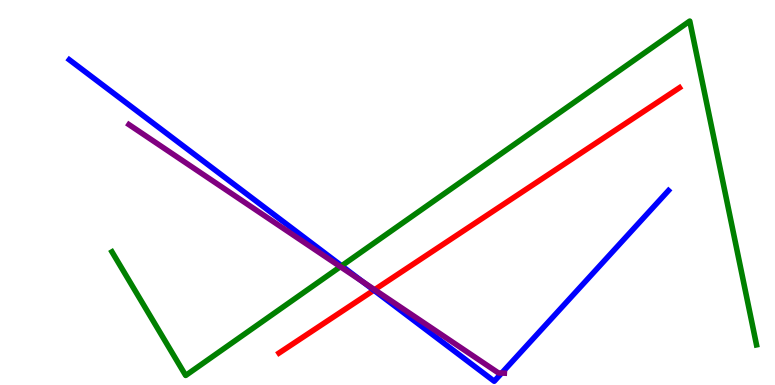[{'lines': ['blue', 'red'], 'intersections': [{'x': 4.82, 'y': 2.46}]}, {'lines': ['green', 'red'], 'intersections': []}, {'lines': ['purple', 'red'], 'intersections': [{'x': 4.83, 'y': 2.48}]}, {'lines': ['blue', 'green'], 'intersections': [{'x': 4.41, 'y': 3.1}]}, {'lines': ['blue', 'purple'], 'intersections': [{'x': 4.68, 'y': 2.69}, {'x': 6.47, 'y': 0.311}]}, {'lines': ['green', 'purple'], 'intersections': [{'x': 4.39, 'y': 3.07}]}]